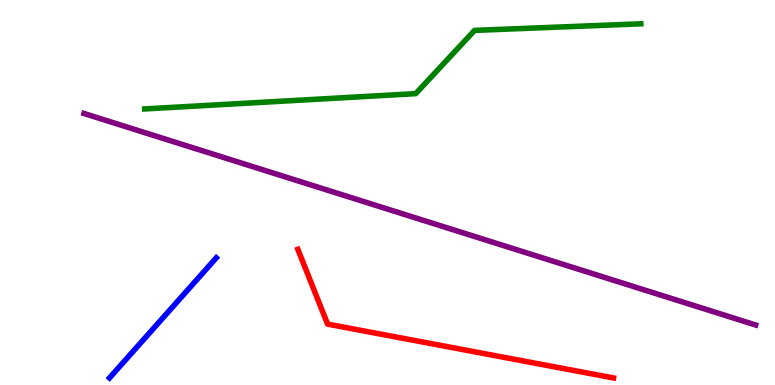[{'lines': ['blue', 'red'], 'intersections': []}, {'lines': ['green', 'red'], 'intersections': []}, {'lines': ['purple', 'red'], 'intersections': []}, {'lines': ['blue', 'green'], 'intersections': []}, {'lines': ['blue', 'purple'], 'intersections': []}, {'lines': ['green', 'purple'], 'intersections': []}]